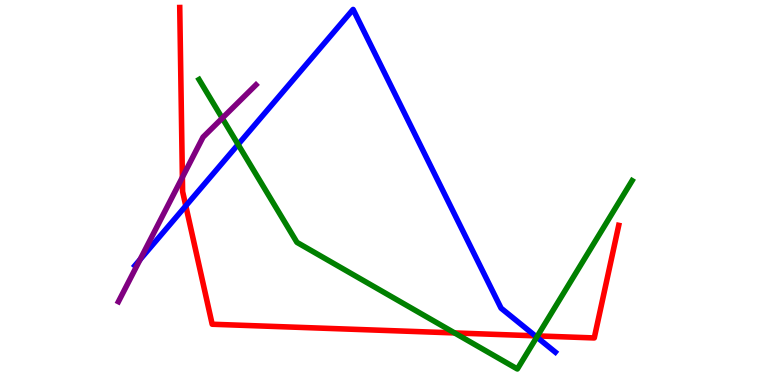[{'lines': ['blue', 'red'], 'intersections': [{'x': 2.4, 'y': 4.65}, {'x': 6.91, 'y': 1.28}]}, {'lines': ['green', 'red'], 'intersections': [{'x': 5.87, 'y': 1.35}, {'x': 6.94, 'y': 1.28}]}, {'lines': ['purple', 'red'], 'intersections': [{'x': 2.35, 'y': 5.39}]}, {'lines': ['blue', 'green'], 'intersections': [{'x': 3.07, 'y': 6.25}, {'x': 6.93, 'y': 1.24}]}, {'lines': ['blue', 'purple'], 'intersections': [{'x': 1.81, 'y': 3.26}]}, {'lines': ['green', 'purple'], 'intersections': [{'x': 2.87, 'y': 6.93}]}]